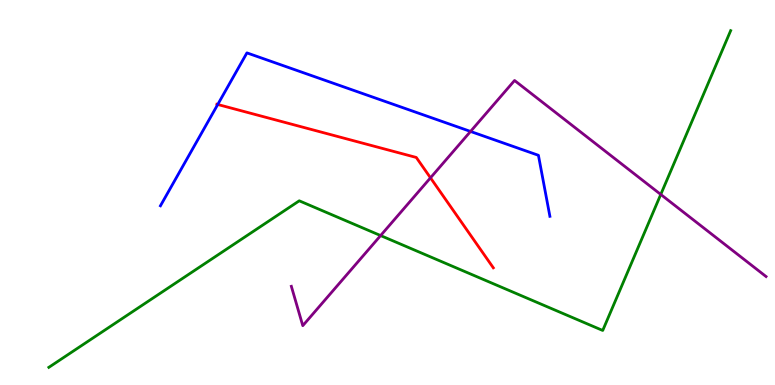[{'lines': ['blue', 'red'], 'intersections': [{'x': 2.81, 'y': 7.29}]}, {'lines': ['green', 'red'], 'intersections': []}, {'lines': ['purple', 'red'], 'intersections': [{'x': 5.55, 'y': 5.38}]}, {'lines': ['blue', 'green'], 'intersections': []}, {'lines': ['blue', 'purple'], 'intersections': [{'x': 6.07, 'y': 6.59}]}, {'lines': ['green', 'purple'], 'intersections': [{'x': 4.91, 'y': 3.88}, {'x': 8.53, 'y': 4.95}]}]